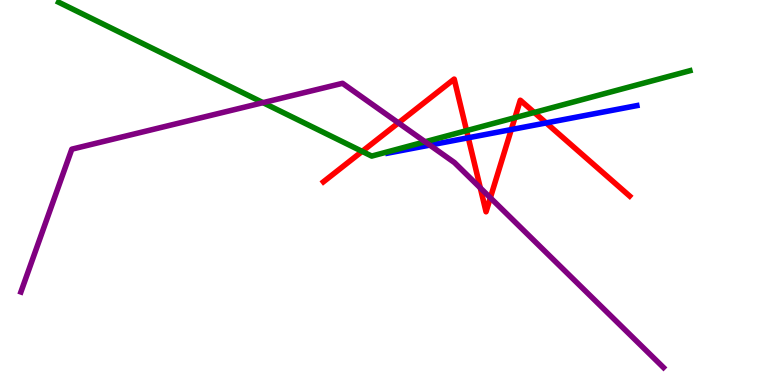[{'lines': ['blue', 'red'], 'intersections': [{'x': 6.04, 'y': 6.42}, {'x': 6.6, 'y': 6.63}, {'x': 7.05, 'y': 6.81}]}, {'lines': ['green', 'red'], 'intersections': [{'x': 4.67, 'y': 6.07}, {'x': 6.02, 'y': 6.61}, {'x': 6.64, 'y': 6.94}, {'x': 6.89, 'y': 7.08}]}, {'lines': ['purple', 'red'], 'intersections': [{'x': 5.14, 'y': 6.81}, {'x': 6.2, 'y': 5.12}, {'x': 6.33, 'y': 4.86}]}, {'lines': ['blue', 'green'], 'intersections': []}, {'lines': ['blue', 'purple'], 'intersections': [{'x': 5.55, 'y': 6.23}]}, {'lines': ['green', 'purple'], 'intersections': [{'x': 3.39, 'y': 7.33}, {'x': 5.48, 'y': 6.32}]}]